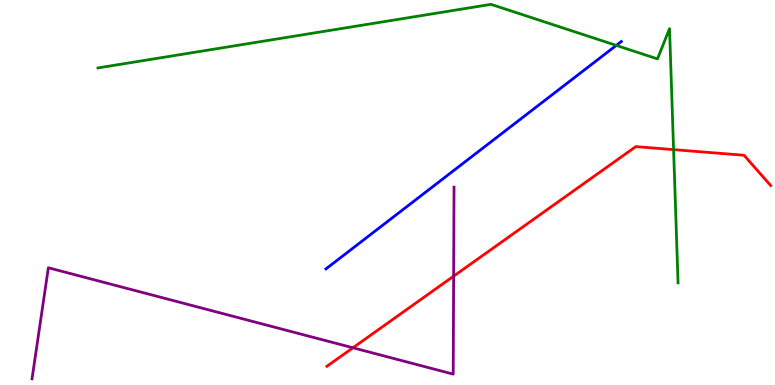[{'lines': ['blue', 'red'], 'intersections': []}, {'lines': ['green', 'red'], 'intersections': [{'x': 8.69, 'y': 6.11}]}, {'lines': ['purple', 'red'], 'intersections': [{'x': 4.55, 'y': 0.967}, {'x': 5.85, 'y': 2.83}]}, {'lines': ['blue', 'green'], 'intersections': [{'x': 7.95, 'y': 8.82}]}, {'lines': ['blue', 'purple'], 'intersections': []}, {'lines': ['green', 'purple'], 'intersections': []}]